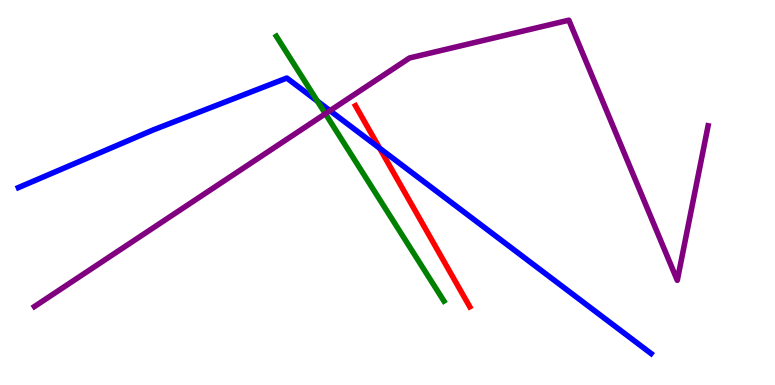[{'lines': ['blue', 'red'], 'intersections': [{'x': 4.9, 'y': 6.15}]}, {'lines': ['green', 'red'], 'intersections': []}, {'lines': ['purple', 'red'], 'intersections': []}, {'lines': ['blue', 'green'], 'intersections': [{'x': 4.1, 'y': 7.37}]}, {'lines': ['blue', 'purple'], 'intersections': [{'x': 4.26, 'y': 7.12}]}, {'lines': ['green', 'purple'], 'intersections': [{'x': 4.2, 'y': 7.05}]}]